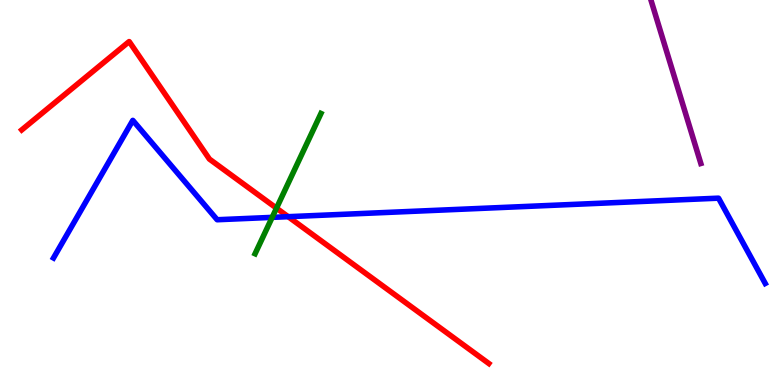[{'lines': ['blue', 'red'], 'intersections': [{'x': 3.72, 'y': 4.37}]}, {'lines': ['green', 'red'], 'intersections': [{'x': 3.57, 'y': 4.59}]}, {'lines': ['purple', 'red'], 'intersections': []}, {'lines': ['blue', 'green'], 'intersections': [{'x': 3.51, 'y': 4.35}]}, {'lines': ['blue', 'purple'], 'intersections': []}, {'lines': ['green', 'purple'], 'intersections': []}]